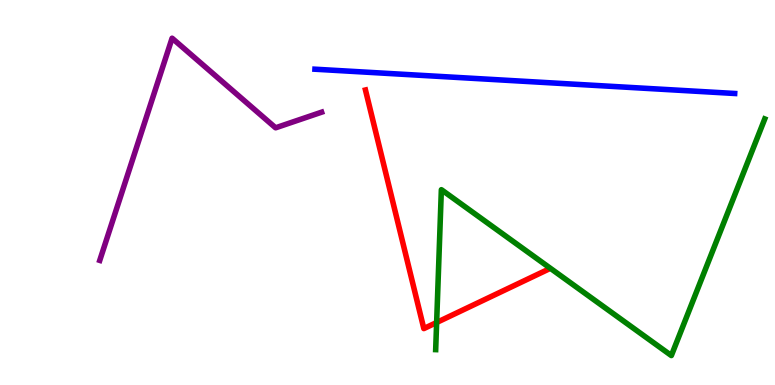[{'lines': ['blue', 'red'], 'intersections': []}, {'lines': ['green', 'red'], 'intersections': [{'x': 5.63, 'y': 1.62}]}, {'lines': ['purple', 'red'], 'intersections': []}, {'lines': ['blue', 'green'], 'intersections': []}, {'lines': ['blue', 'purple'], 'intersections': []}, {'lines': ['green', 'purple'], 'intersections': []}]